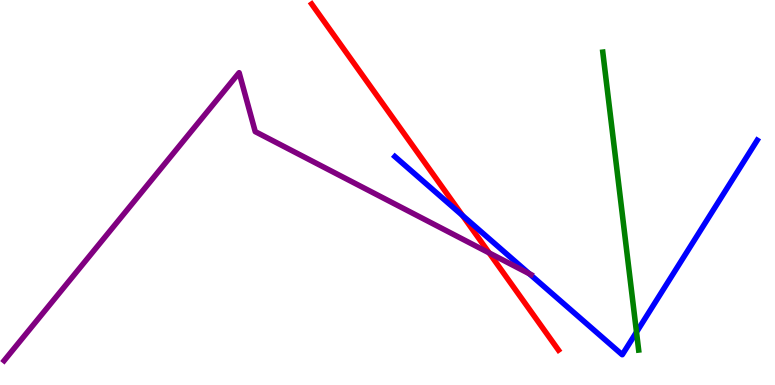[{'lines': ['blue', 'red'], 'intersections': [{'x': 5.97, 'y': 4.4}]}, {'lines': ['green', 'red'], 'intersections': []}, {'lines': ['purple', 'red'], 'intersections': [{'x': 6.31, 'y': 3.43}]}, {'lines': ['blue', 'green'], 'intersections': [{'x': 8.21, 'y': 1.37}]}, {'lines': ['blue', 'purple'], 'intersections': [{'x': 6.83, 'y': 2.89}]}, {'lines': ['green', 'purple'], 'intersections': []}]